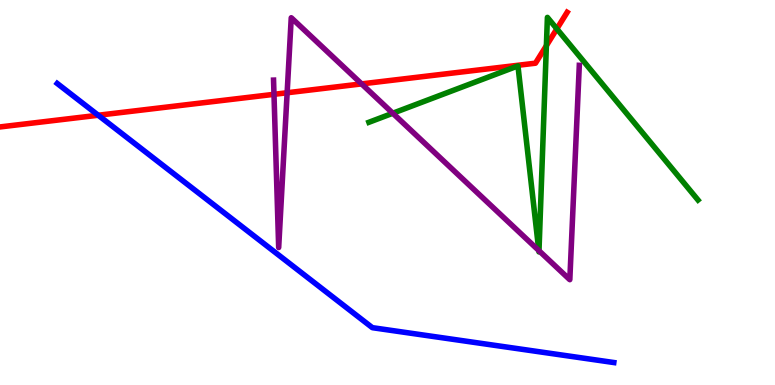[{'lines': ['blue', 'red'], 'intersections': [{'x': 1.27, 'y': 7.01}]}, {'lines': ['green', 'red'], 'intersections': [{'x': 7.05, 'y': 8.81}, {'x': 7.19, 'y': 9.25}]}, {'lines': ['purple', 'red'], 'intersections': [{'x': 3.54, 'y': 7.55}, {'x': 3.71, 'y': 7.59}, {'x': 4.67, 'y': 7.82}]}, {'lines': ['blue', 'green'], 'intersections': []}, {'lines': ['blue', 'purple'], 'intersections': []}, {'lines': ['green', 'purple'], 'intersections': [{'x': 5.07, 'y': 7.06}, {'x': 6.95, 'y': 3.49}, {'x': 6.95, 'y': 3.49}]}]